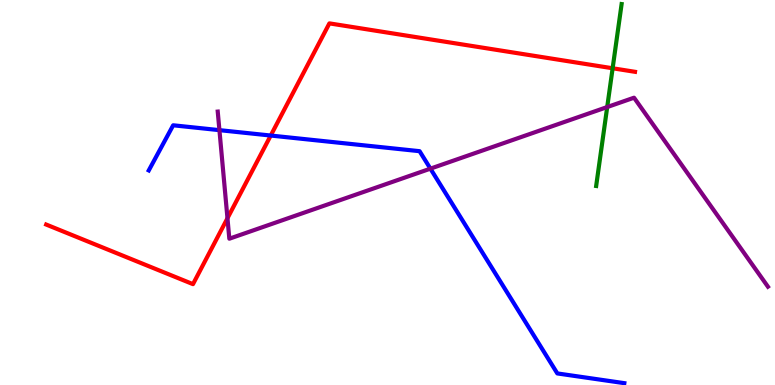[{'lines': ['blue', 'red'], 'intersections': [{'x': 3.49, 'y': 6.48}]}, {'lines': ['green', 'red'], 'intersections': [{'x': 7.9, 'y': 8.23}]}, {'lines': ['purple', 'red'], 'intersections': [{'x': 2.94, 'y': 4.33}]}, {'lines': ['blue', 'green'], 'intersections': []}, {'lines': ['blue', 'purple'], 'intersections': [{'x': 2.83, 'y': 6.62}, {'x': 5.55, 'y': 5.62}]}, {'lines': ['green', 'purple'], 'intersections': [{'x': 7.83, 'y': 7.22}]}]